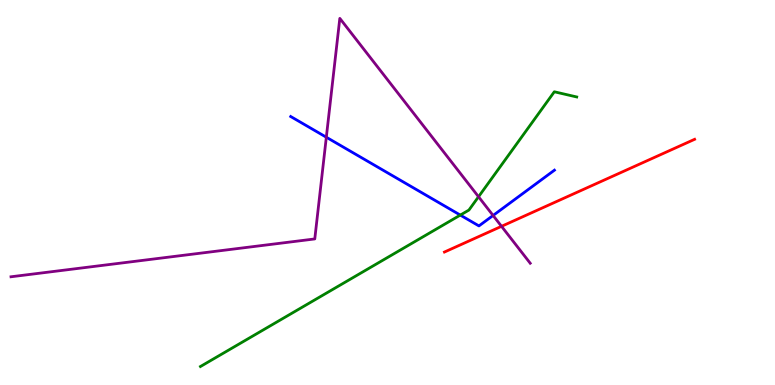[{'lines': ['blue', 'red'], 'intersections': []}, {'lines': ['green', 'red'], 'intersections': []}, {'lines': ['purple', 'red'], 'intersections': [{'x': 6.47, 'y': 4.12}]}, {'lines': ['blue', 'green'], 'intersections': [{'x': 5.94, 'y': 4.41}]}, {'lines': ['blue', 'purple'], 'intersections': [{'x': 4.21, 'y': 6.44}, {'x': 6.36, 'y': 4.4}]}, {'lines': ['green', 'purple'], 'intersections': [{'x': 6.17, 'y': 4.89}]}]